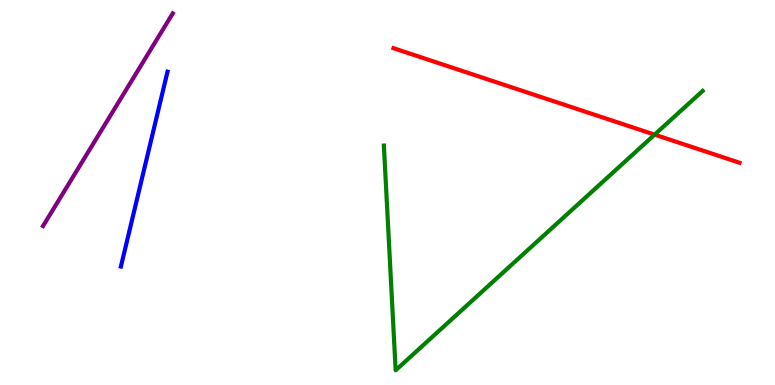[{'lines': ['blue', 'red'], 'intersections': []}, {'lines': ['green', 'red'], 'intersections': [{'x': 8.45, 'y': 6.5}]}, {'lines': ['purple', 'red'], 'intersections': []}, {'lines': ['blue', 'green'], 'intersections': []}, {'lines': ['blue', 'purple'], 'intersections': []}, {'lines': ['green', 'purple'], 'intersections': []}]